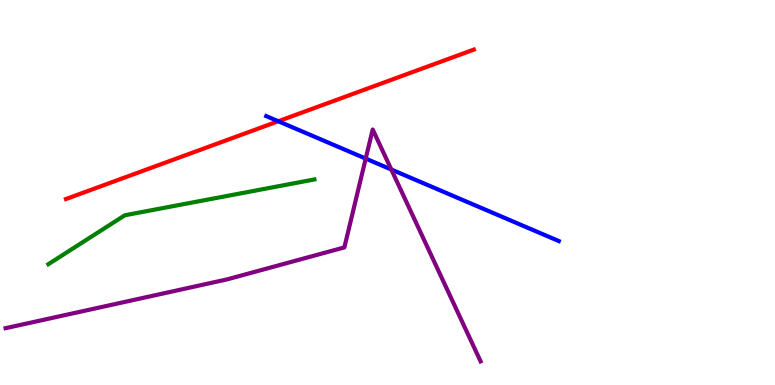[{'lines': ['blue', 'red'], 'intersections': [{'x': 3.59, 'y': 6.85}]}, {'lines': ['green', 'red'], 'intersections': []}, {'lines': ['purple', 'red'], 'intersections': []}, {'lines': ['blue', 'green'], 'intersections': []}, {'lines': ['blue', 'purple'], 'intersections': [{'x': 4.72, 'y': 5.88}, {'x': 5.05, 'y': 5.6}]}, {'lines': ['green', 'purple'], 'intersections': []}]